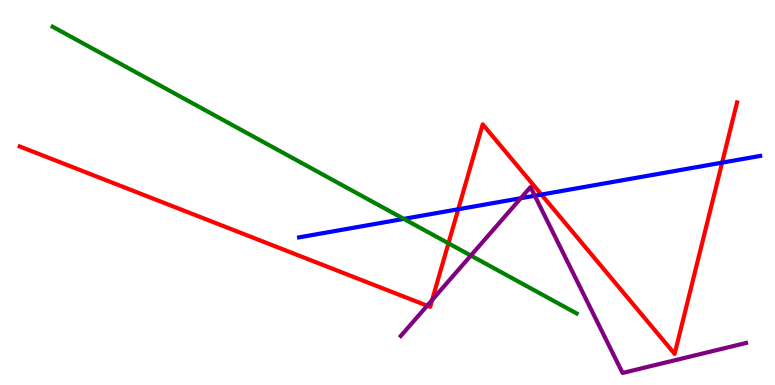[{'lines': ['blue', 'red'], 'intersections': [{'x': 5.91, 'y': 4.56}, {'x': 6.99, 'y': 4.95}, {'x': 9.32, 'y': 5.78}]}, {'lines': ['green', 'red'], 'intersections': [{'x': 5.79, 'y': 3.68}]}, {'lines': ['purple', 'red'], 'intersections': [{'x': 5.51, 'y': 2.06}, {'x': 5.58, 'y': 2.21}]}, {'lines': ['blue', 'green'], 'intersections': [{'x': 5.21, 'y': 4.31}]}, {'lines': ['blue', 'purple'], 'intersections': [{'x': 6.72, 'y': 4.85}, {'x': 6.9, 'y': 4.92}]}, {'lines': ['green', 'purple'], 'intersections': [{'x': 6.08, 'y': 3.36}]}]